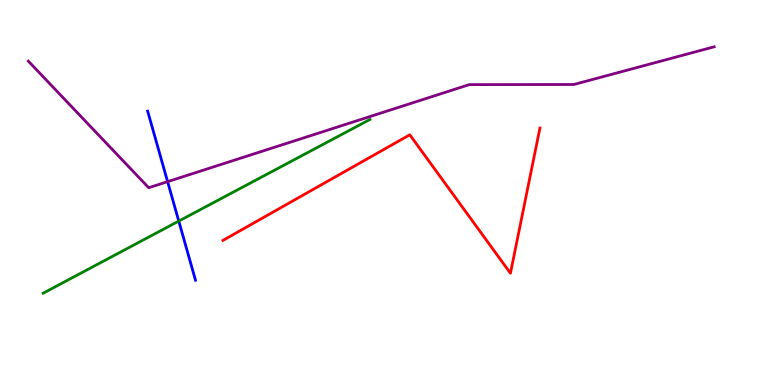[{'lines': ['blue', 'red'], 'intersections': []}, {'lines': ['green', 'red'], 'intersections': []}, {'lines': ['purple', 'red'], 'intersections': []}, {'lines': ['blue', 'green'], 'intersections': [{'x': 2.31, 'y': 4.26}]}, {'lines': ['blue', 'purple'], 'intersections': [{'x': 2.16, 'y': 5.28}]}, {'lines': ['green', 'purple'], 'intersections': []}]